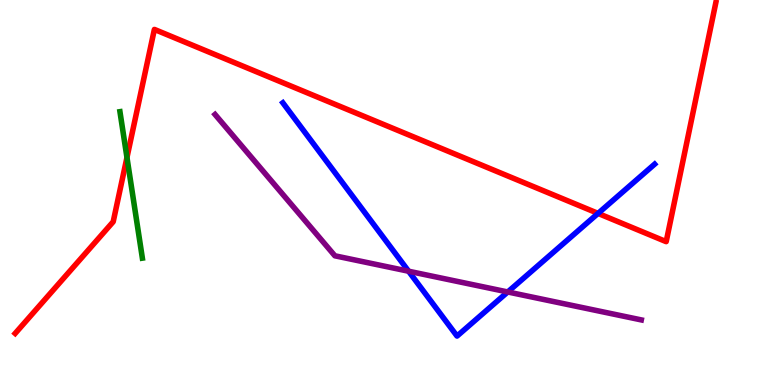[{'lines': ['blue', 'red'], 'intersections': [{'x': 7.72, 'y': 4.46}]}, {'lines': ['green', 'red'], 'intersections': [{'x': 1.64, 'y': 5.91}]}, {'lines': ['purple', 'red'], 'intersections': []}, {'lines': ['blue', 'green'], 'intersections': []}, {'lines': ['blue', 'purple'], 'intersections': [{'x': 5.27, 'y': 2.96}, {'x': 6.55, 'y': 2.42}]}, {'lines': ['green', 'purple'], 'intersections': []}]